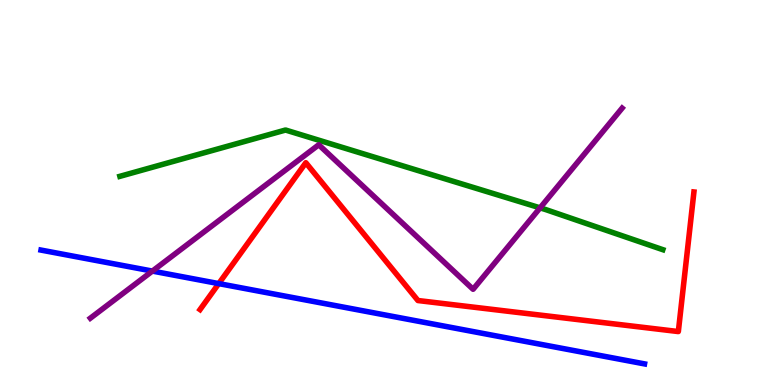[{'lines': ['blue', 'red'], 'intersections': [{'x': 2.82, 'y': 2.63}]}, {'lines': ['green', 'red'], 'intersections': []}, {'lines': ['purple', 'red'], 'intersections': []}, {'lines': ['blue', 'green'], 'intersections': []}, {'lines': ['blue', 'purple'], 'intersections': [{'x': 1.97, 'y': 2.96}]}, {'lines': ['green', 'purple'], 'intersections': [{'x': 6.97, 'y': 4.6}]}]